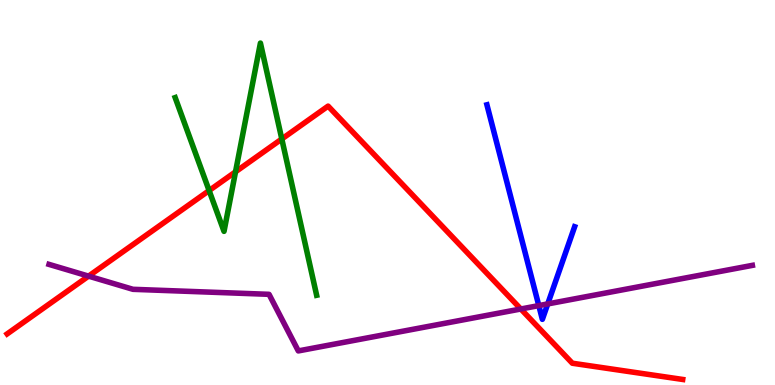[{'lines': ['blue', 'red'], 'intersections': []}, {'lines': ['green', 'red'], 'intersections': [{'x': 2.7, 'y': 5.05}, {'x': 3.04, 'y': 5.54}, {'x': 3.64, 'y': 6.39}]}, {'lines': ['purple', 'red'], 'intersections': [{'x': 1.14, 'y': 2.83}, {'x': 6.72, 'y': 1.97}]}, {'lines': ['blue', 'green'], 'intersections': []}, {'lines': ['blue', 'purple'], 'intersections': [{'x': 6.95, 'y': 2.06}, {'x': 7.07, 'y': 2.11}]}, {'lines': ['green', 'purple'], 'intersections': []}]